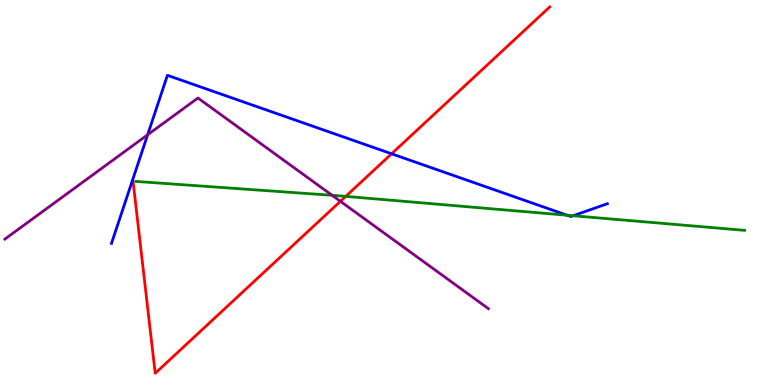[{'lines': ['blue', 'red'], 'intersections': [{'x': 5.05, 'y': 6.01}]}, {'lines': ['green', 'red'], 'intersections': [{'x': 4.46, 'y': 4.9}]}, {'lines': ['purple', 'red'], 'intersections': [{'x': 4.39, 'y': 4.77}]}, {'lines': ['blue', 'green'], 'intersections': [{'x': 7.32, 'y': 4.41}, {'x': 7.4, 'y': 4.4}]}, {'lines': ['blue', 'purple'], 'intersections': [{'x': 1.9, 'y': 6.5}]}, {'lines': ['green', 'purple'], 'intersections': [{'x': 4.29, 'y': 4.93}]}]